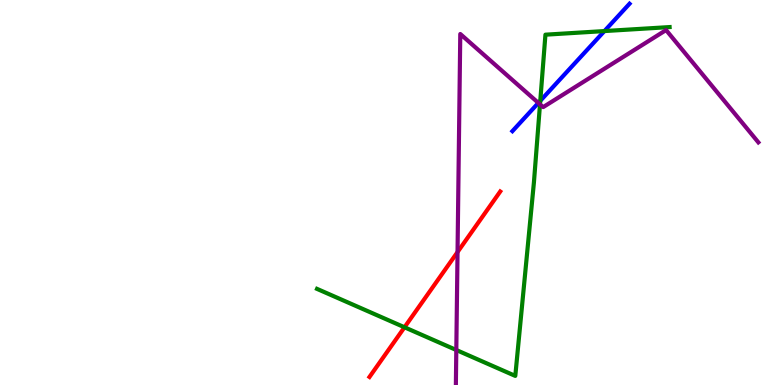[{'lines': ['blue', 'red'], 'intersections': []}, {'lines': ['green', 'red'], 'intersections': [{'x': 5.22, 'y': 1.5}]}, {'lines': ['purple', 'red'], 'intersections': [{'x': 5.9, 'y': 3.45}]}, {'lines': ['blue', 'green'], 'intersections': [{'x': 6.97, 'y': 7.38}, {'x': 7.8, 'y': 9.19}]}, {'lines': ['blue', 'purple'], 'intersections': [{'x': 6.95, 'y': 7.33}]}, {'lines': ['green', 'purple'], 'intersections': [{'x': 5.89, 'y': 0.909}, {'x': 6.97, 'y': 7.29}]}]